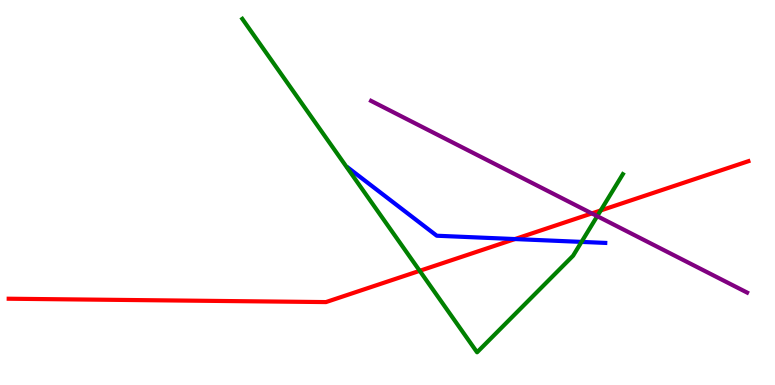[{'lines': ['blue', 'red'], 'intersections': [{'x': 6.64, 'y': 3.79}]}, {'lines': ['green', 'red'], 'intersections': [{'x': 5.42, 'y': 2.97}, {'x': 7.75, 'y': 4.53}]}, {'lines': ['purple', 'red'], 'intersections': [{'x': 7.64, 'y': 4.46}]}, {'lines': ['blue', 'green'], 'intersections': [{'x': 7.5, 'y': 3.72}]}, {'lines': ['blue', 'purple'], 'intersections': []}, {'lines': ['green', 'purple'], 'intersections': [{'x': 7.71, 'y': 4.39}]}]